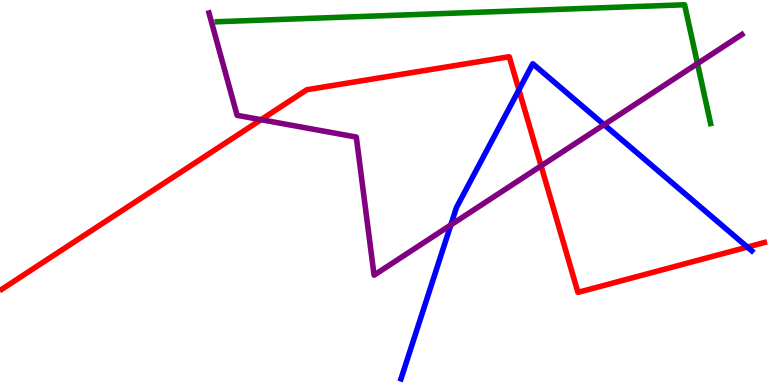[{'lines': ['blue', 'red'], 'intersections': [{'x': 6.7, 'y': 7.67}, {'x': 9.64, 'y': 3.58}]}, {'lines': ['green', 'red'], 'intersections': []}, {'lines': ['purple', 'red'], 'intersections': [{'x': 3.37, 'y': 6.89}, {'x': 6.98, 'y': 5.69}]}, {'lines': ['blue', 'green'], 'intersections': []}, {'lines': ['blue', 'purple'], 'intersections': [{'x': 5.82, 'y': 4.16}, {'x': 7.79, 'y': 6.76}]}, {'lines': ['green', 'purple'], 'intersections': [{'x': 9.0, 'y': 8.35}]}]